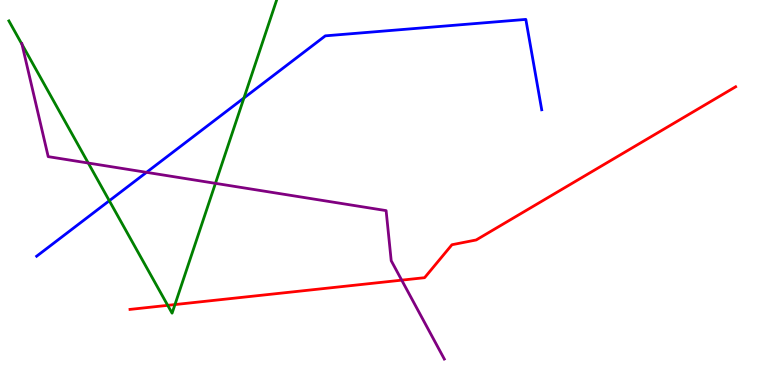[{'lines': ['blue', 'red'], 'intersections': []}, {'lines': ['green', 'red'], 'intersections': [{'x': 2.16, 'y': 2.07}, {'x': 2.26, 'y': 2.09}]}, {'lines': ['purple', 'red'], 'intersections': [{'x': 5.18, 'y': 2.72}]}, {'lines': ['blue', 'green'], 'intersections': [{'x': 1.41, 'y': 4.79}, {'x': 3.15, 'y': 7.46}]}, {'lines': ['blue', 'purple'], 'intersections': [{'x': 1.89, 'y': 5.52}]}, {'lines': ['green', 'purple'], 'intersections': [{'x': 0.284, 'y': 8.85}, {'x': 1.14, 'y': 5.77}, {'x': 2.78, 'y': 5.24}]}]